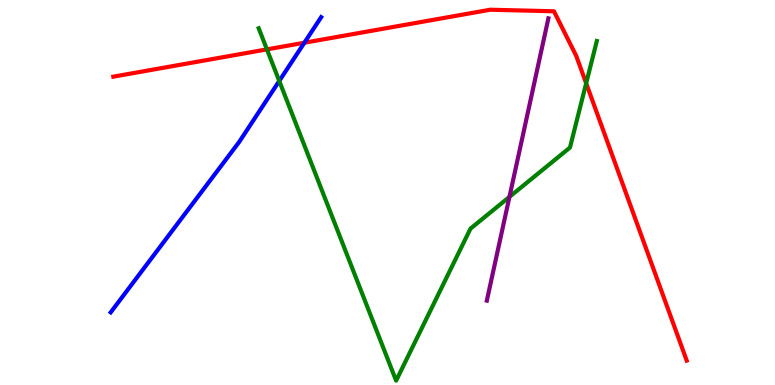[{'lines': ['blue', 'red'], 'intersections': [{'x': 3.93, 'y': 8.89}]}, {'lines': ['green', 'red'], 'intersections': [{'x': 3.44, 'y': 8.72}, {'x': 7.56, 'y': 7.84}]}, {'lines': ['purple', 'red'], 'intersections': []}, {'lines': ['blue', 'green'], 'intersections': [{'x': 3.6, 'y': 7.9}]}, {'lines': ['blue', 'purple'], 'intersections': []}, {'lines': ['green', 'purple'], 'intersections': [{'x': 6.57, 'y': 4.89}]}]